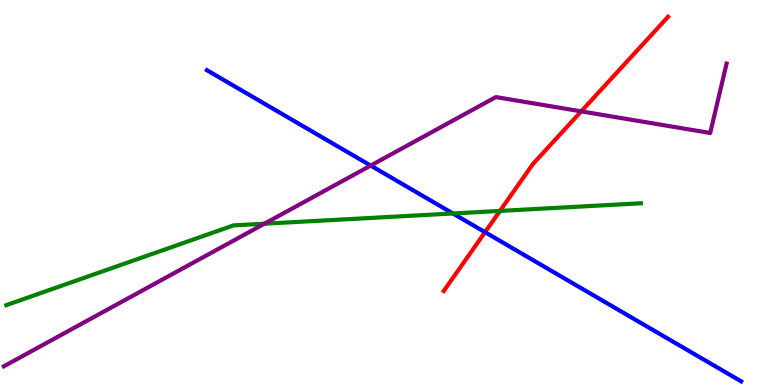[{'lines': ['blue', 'red'], 'intersections': [{'x': 6.26, 'y': 3.97}]}, {'lines': ['green', 'red'], 'intersections': [{'x': 6.45, 'y': 4.52}]}, {'lines': ['purple', 'red'], 'intersections': [{'x': 7.5, 'y': 7.11}]}, {'lines': ['blue', 'green'], 'intersections': [{'x': 5.84, 'y': 4.46}]}, {'lines': ['blue', 'purple'], 'intersections': [{'x': 4.78, 'y': 5.7}]}, {'lines': ['green', 'purple'], 'intersections': [{'x': 3.41, 'y': 4.19}]}]